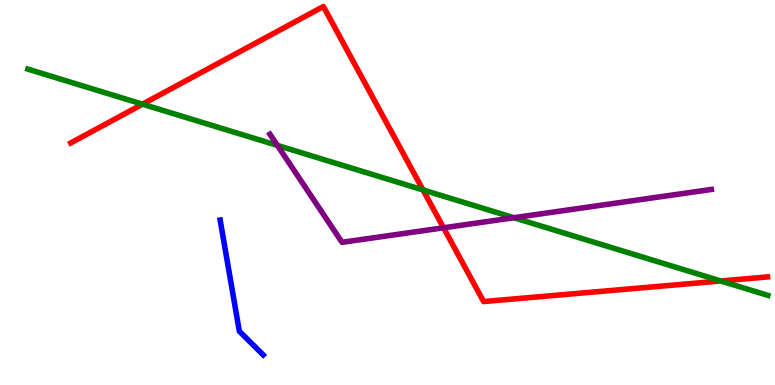[{'lines': ['blue', 'red'], 'intersections': []}, {'lines': ['green', 'red'], 'intersections': [{'x': 1.84, 'y': 7.29}, {'x': 5.46, 'y': 5.07}, {'x': 9.3, 'y': 2.7}]}, {'lines': ['purple', 'red'], 'intersections': [{'x': 5.72, 'y': 4.08}]}, {'lines': ['blue', 'green'], 'intersections': []}, {'lines': ['blue', 'purple'], 'intersections': []}, {'lines': ['green', 'purple'], 'intersections': [{'x': 3.58, 'y': 6.22}, {'x': 6.63, 'y': 4.34}]}]